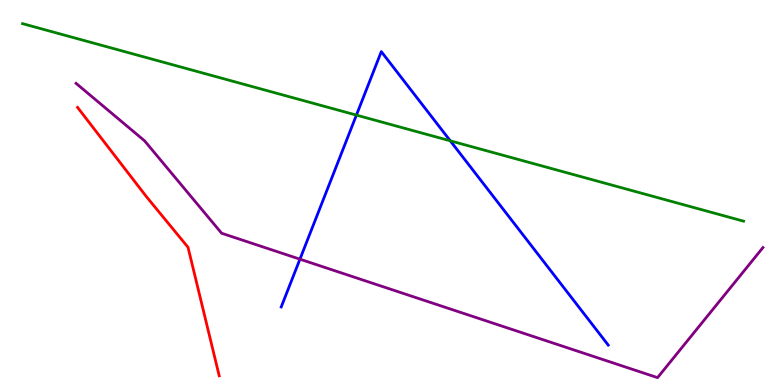[{'lines': ['blue', 'red'], 'intersections': []}, {'lines': ['green', 'red'], 'intersections': []}, {'lines': ['purple', 'red'], 'intersections': []}, {'lines': ['blue', 'green'], 'intersections': [{'x': 4.6, 'y': 7.01}, {'x': 5.81, 'y': 6.34}]}, {'lines': ['blue', 'purple'], 'intersections': [{'x': 3.87, 'y': 3.27}]}, {'lines': ['green', 'purple'], 'intersections': []}]